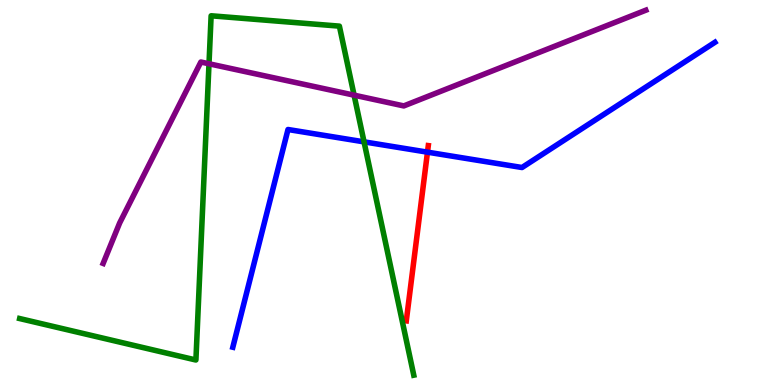[{'lines': ['blue', 'red'], 'intersections': [{'x': 5.52, 'y': 6.05}]}, {'lines': ['green', 'red'], 'intersections': []}, {'lines': ['purple', 'red'], 'intersections': []}, {'lines': ['blue', 'green'], 'intersections': [{'x': 4.7, 'y': 6.32}]}, {'lines': ['blue', 'purple'], 'intersections': []}, {'lines': ['green', 'purple'], 'intersections': [{'x': 2.7, 'y': 8.34}, {'x': 4.57, 'y': 7.53}]}]